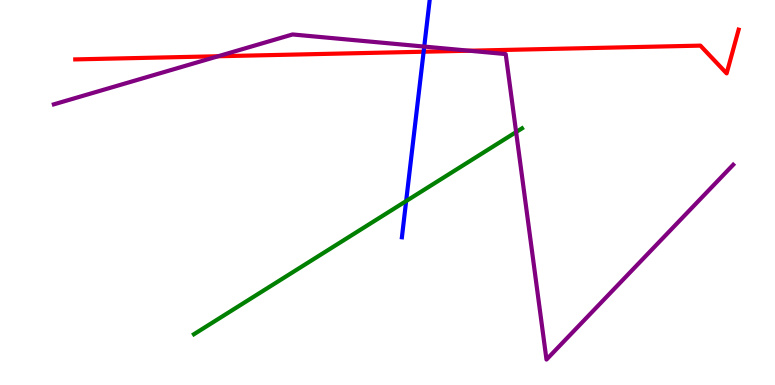[{'lines': ['blue', 'red'], 'intersections': [{'x': 5.47, 'y': 8.66}]}, {'lines': ['green', 'red'], 'intersections': []}, {'lines': ['purple', 'red'], 'intersections': [{'x': 2.81, 'y': 8.54}, {'x': 6.05, 'y': 8.68}]}, {'lines': ['blue', 'green'], 'intersections': [{'x': 5.24, 'y': 4.78}]}, {'lines': ['blue', 'purple'], 'intersections': [{'x': 5.47, 'y': 8.79}]}, {'lines': ['green', 'purple'], 'intersections': [{'x': 6.66, 'y': 6.57}]}]